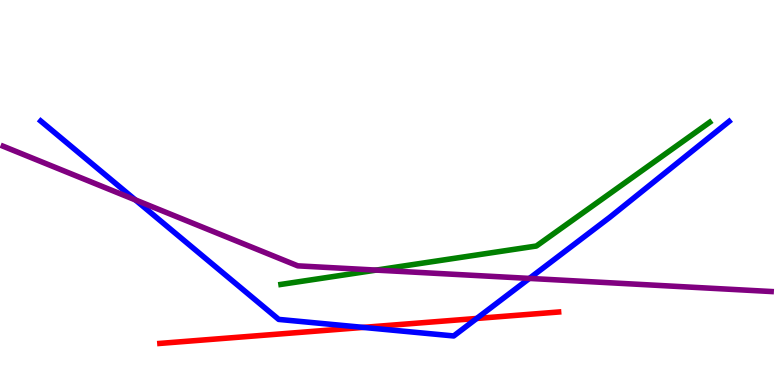[{'lines': ['blue', 'red'], 'intersections': [{'x': 4.69, 'y': 1.5}, {'x': 6.15, 'y': 1.73}]}, {'lines': ['green', 'red'], 'intersections': []}, {'lines': ['purple', 'red'], 'intersections': []}, {'lines': ['blue', 'green'], 'intersections': []}, {'lines': ['blue', 'purple'], 'intersections': [{'x': 1.75, 'y': 4.81}, {'x': 6.83, 'y': 2.77}]}, {'lines': ['green', 'purple'], 'intersections': [{'x': 4.85, 'y': 2.98}]}]